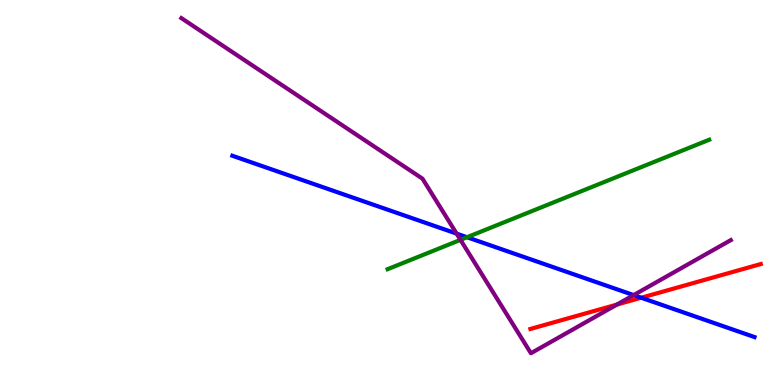[{'lines': ['blue', 'red'], 'intersections': [{'x': 8.27, 'y': 2.27}]}, {'lines': ['green', 'red'], 'intersections': []}, {'lines': ['purple', 'red'], 'intersections': [{'x': 7.96, 'y': 2.09}]}, {'lines': ['blue', 'green'], 'intersections': [{'x': 6.03, 'y': 3.84}]}, {'lines': ['blue', 'purple'], 'intersections': [{'x': 5.89, 'y': 3.93}, {'x': 8.18, 'y': 2.34}]}, {'lines': ['green', 'purple'], 'intersections': [{'x': 5.94, 'y': 3.77}]}]